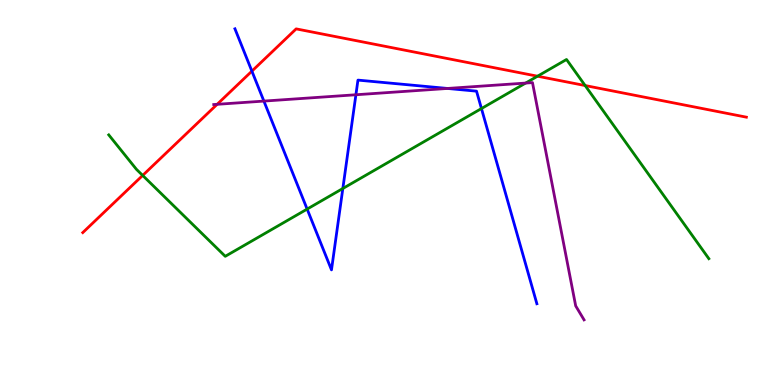[{'lines': ['blue', 'red'], 'intersections': [{'x': 3.25, 'y': 8.15}]}, {'lines': ['green', 'red'], 'intersections': [{'x': 1.84, 'y': 5.44}, {'x': 6.94, 'y': 8.02}, {'x': 7.55, 'y': 7.78}]}, {'lines': ['purple', 'red'], 'intersections': [{'x': 2.8, 'y': 7.29}]}, {'lines': ['blue', 'green'], 'intersections': [{'x': 3.96, 'y': 4.57}, {'x': 4.42, 'y': 5.1}, {'x': 6.21, 'y': 7.18}]}, {'lines': ['blue', 'purple'], 'intersections': [{'x': 3.41, 'y': 7.37}, {'x': 4.59, 'y': 7.54}, {'x': 5.77, 'y': 7.7}]}, {'lines': ['green', 'purple'], 'intersections': [{'x': 6.78, 'y': 7.84}]}]